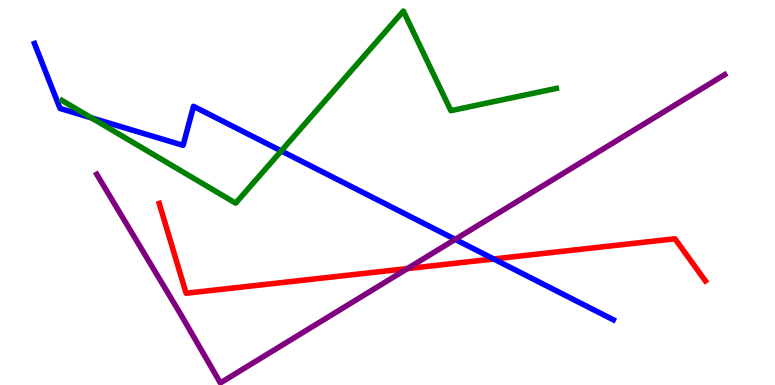[{'lines': ['blue', 'red'], 'intersections': [{'x': 6.37, 'y': 3.27}]}, {'lines': ['green', 'red'], 'intersections': []}, {'lines': ['purple', 'red'], 'intersections': [{'x': 5.26, 'y': 3.02}]}, {'lines': ['blue', 'green'], 'intersections': [{'x': 1.18, 'y': 6.94}, {'x': 3.63, 'y': 6.08}]}, {'lines': ['blue', 'purple'], 'intersections': [{'x': 5.87, 'y': 3.78}]}, {'lines': ['green', 'purple'], 'intersections': []}]